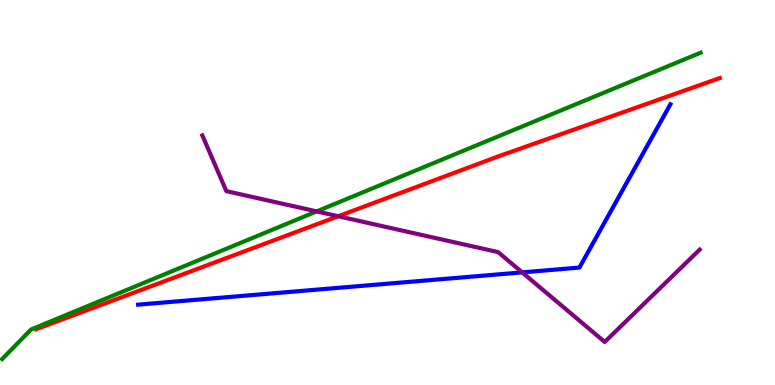[{'lines': ['blue', 'red'], 'intersections': []}, {'lines': ['green', 'red'], 'intersections': []}, {'lines': ['purple', 'red'], 'intersections': [{'x': 4.36, 'y': 4.38}]}, {'lines': ['blue', 'green'], 'intersections': []}, {'lines': ['blue', 'purple'], 'intersections': [{'x': 6.74, 'y': 2.92}]}, {'lines': ['green', 'purple'], 'intersections': [{'x': 4.09, 'y': 4.51}]}]